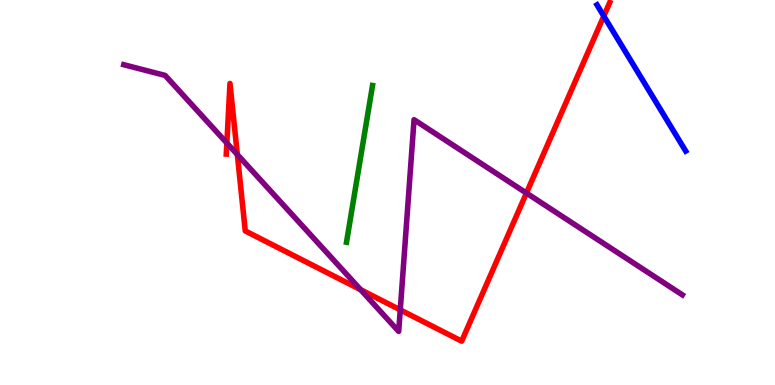[{'lines': ['blue', 'red'], 'intersections': [{'x': 7.79, 'y': 9.58}]}, {'lines': ['green', 'red'], 'intersections': []}, {'lines': ['purple', 'red'], 'intersections': [{'x': 2.93, 'y': 6.28}, {'x': 3.06, 'y': 5.99}, {'x': 4.65, 'y': 2.48}, {'x': 5.16, 'y': 1.95}, {'x': 6.79, 'y': 4.99}]}, {'lines': ['blue', 'green'], 'intersections': []}, {'lines': ['blue', 'purple'], 'intersections': []}, {'lines': ['green', 'purple'], 'intersections': []}]